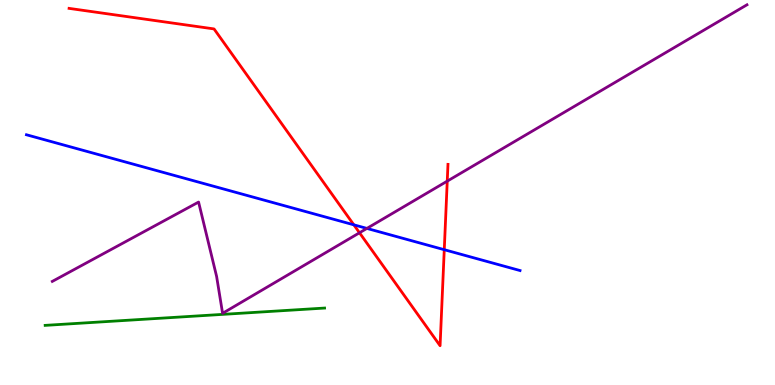[{'lines': ['blue', 'red'], 'intersections': [{'x': 4.57, 'y': 4.16}, {'x': 5.73, 'y': 3.51}]}, {'lines': ['green', 'red'], 'intersections': []}, {'lines': ['purple', 'red'], 'intersections': [{'x': 4.64, 'y': 3.95}, {'x': 5.77, 'y': 5.3}]}, {'lines': ['blue', 'green'], 'intersections': []}, {'lines': ['blue', 'purple'], 'intersections': [{'x': 4.73, 'y': 4.07}]}, {'lines': ['green', 'purple'], 'intersections': []}]